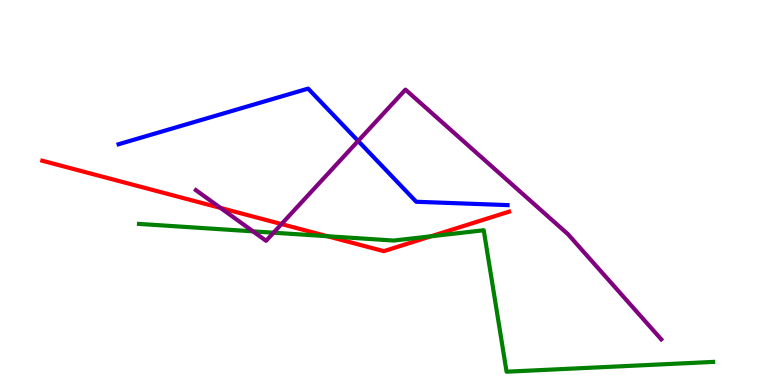[{'lines': ['blue', 'red'], 'intersections': []}, {'lines': ['green', 'red'], 'intersections': [{'x': 4.22, 'y': 3.86}, {'x': 5.56, 'y': 3.86}]}, {'lines': ['purple', 'red'], 'intersections': [{'x': 2.85, 'y': 4.6}, {'x': 3.63, 'y': 4.18}]}, {'lines': ['blue', 'green'], 'intersections': []}, {'lines': ['blue', 'purple'], 'intersections': [{'x': 4.62, 'y': 6.34}]}, {'lines': ['green', 'purple'], 'intersections': [{'x': 3.26, 'y': 3.99}, {'x': 3.53, 'y': 3.96}]}]